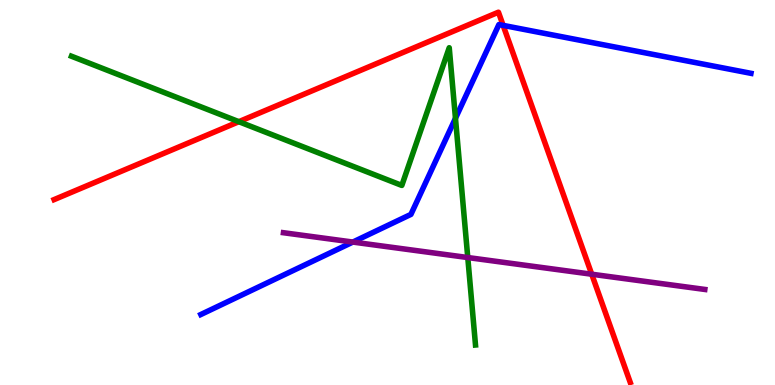[{'lines': ['blue', 'red'], 'intersections': [{'x': 6.49, 'y': 9.34}]}, {'lines': ['green', 'red'], 'intersections': [{'x': 3.08, 'y': 6.84}]}, {'lines': ['purple', 'red'], 'intersections': [{'x': 7.64, 'y': 2.88}]}, {'lines': ['blue', 'green'], 'intersections': [{'x': 5.88, 'y': 6.93}]}, {'lines': ['blue', 'purple'], 'intersections': [{'x': 4.55, 'y': 3.71}]}, {'lines': ['green', 'purple'], 'intersections': [{'x': 6.04, 'y': 3.31}]}]